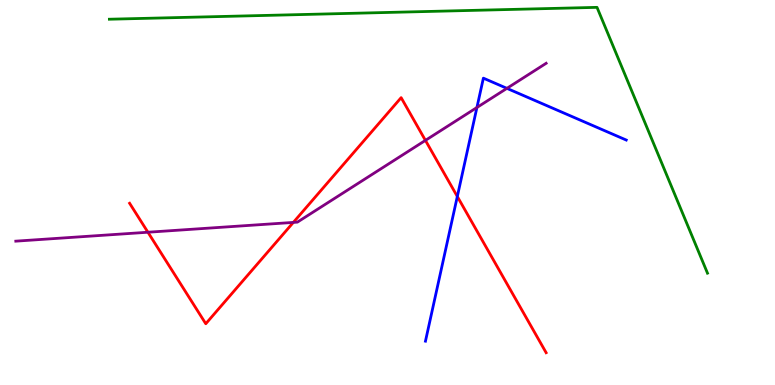[{'lines': ['blue', 'red'], 'intersections': [{'x': 5.9, 'y': 4.9}]}, {'lines': ['green', 'red'], 'intersections': []}, {'lines': ['purple', 'red'], 'intersections': [{'x': 1.91, 'y': 3.97}, {'x': 3.78, 'y': 4.22}, {'x': 5.49, 'y': 6.35}]}, {'lines': ['blue', 'green'], 'intersections': []}, {'lines': ['blue', 'purple'], 'intersections': [{'x': 6.15, 'y': 7.21}, {'x': 6.54, 'y': 7.71}]}, {'lines': ['green', 'purple'], 'intersections': []}]